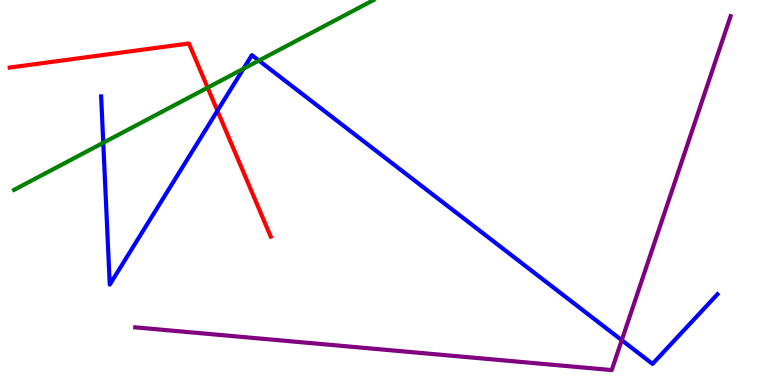[{'lines': ['blue', 'red'], 'intersections': [{'x': 2.81, 'y': 7.12}]}, {'lines': ['green', 'red'], 'intersections': [{'x': 2.68, 'y': 7.72}]}, {'lines': ['purple', 'red'], 'intersections': []}, {'lines': ['blue', 'green'], 'intersections': [{'x': 1.33, 'y': 6.29}, {'x': 3.14, 'y': 8.21}, {'x': 3.34, 'y': 8.43}]}, {'lines': ['blue', 'purple'], 'intersections': [{'x': 8.02, 'y': 1.16}]}, {'lines': ['green', 'purple'], 'intersections': []}]